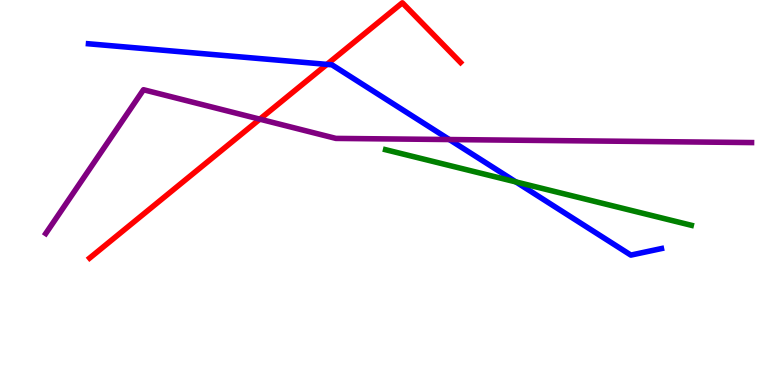[{'lines': ['blue', 'red'], 'intersections': [{'x': 4.22, 'y': 8.33}]}, {'lines': ['green', 'red'], 'intersections': []}, {'lines': ['purple', 'red'], 'intersections': [{'x': 3.35, 'y': 6.9}]}, {'lines': ['blue', 'green'], 'intersections': [{'x': 6.66, 'y': 5.27}]}, {'lines': ['blue', 'purple'], 'intersections': [{'x': 5.8, 'y': 6.38}]}, {'lines': ['green', 'purple'], 'intersections': []}]